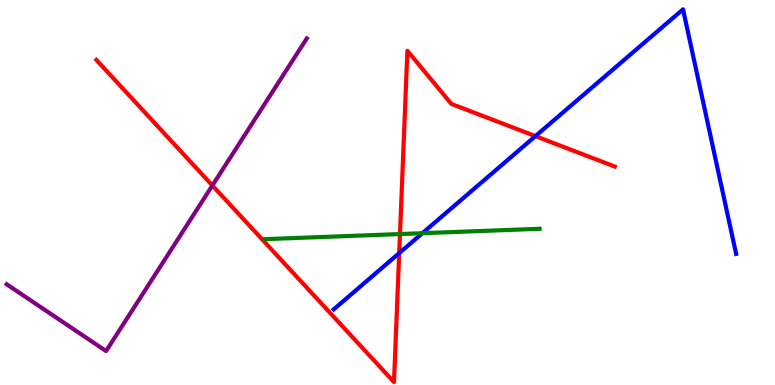[{'lines': ['blue', 'red'], 'intersections': [{'x': 5.15, 'y': 3.43}, {'x': 6.91, 'y': 6.46}]}, {'lines': ['green', 'red'], 'intersections': [{'x': 5.16, 'y': 3.92}]}, {'lines': ['purple', 'red'], 'intersections': [{'x': 2.74, 'y': 5.18}]}, {'lines': ['blue', 'green'], 'intersections': [{'x': 5.45, 'y': 3.94}]}, {'lines': ['blue', 'purple'], 'intersections': []}, {'lines': ['green', 'purple'], 'intersections': []}]